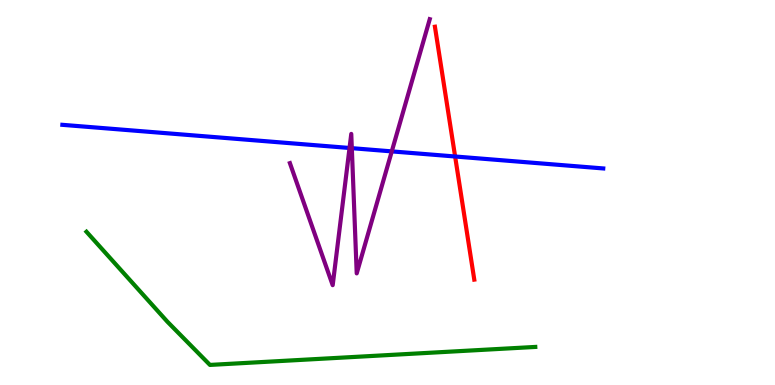[{'lines': ['blue', 'red'], 'intersections': [{'x': 5.87, 'y': 5.94}]}, {'lines': ['green', 'red'], 'intersections': []}, {'lines': ['purple', 'red'], 'intersections': []}, {'lines': ['blue', 'green'], 'intersections': []}, {'lines': ['blue', 'purple'], 'intersections': [{'x': 4.51, 'y': 6.16}, {'x': 4.54, 'y': 6.15}, {'x': 5.06, 'y': 6.07}]}, {'lines': ['green', 'purple'], 'intersections': []}]